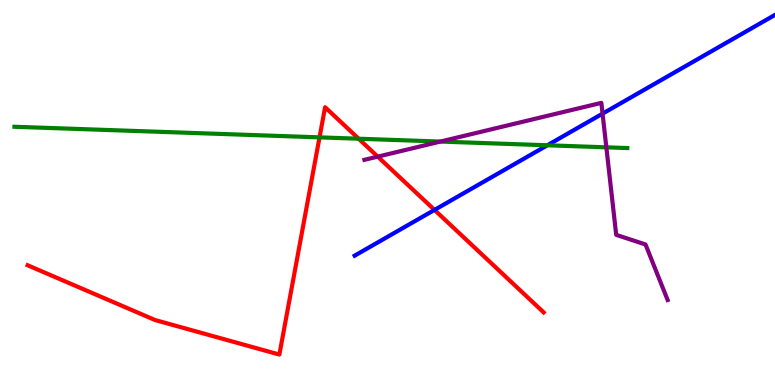[{'lines': ['blue', 'red'], 'intersections': [{'x': 5.61, 'y': 4.55}]}, {'lines': ['green', 'red'], 'intersections': [{'x': 4.12, 'y': 6.43}, {'x': 4.63, 'y': 6.4}]}, {'lines': ['purple', 'red'], 'intersections': [{'x': 4.87, 'y': 5.93}]}, {'lines': ['blue', 'green'], 'intersections': [{'x': 7.06, 'y': 6.23}]}, {'lines': ['blue', 'purple'], 'intersections': [{'x': 7.77, 'y': 7.05}]}, {'lines': ['green', 'purple'], 'intersections': [{'x': 5.68, 'y': 6.32}, {'x': 7.82, 'y': 6.17}]}]